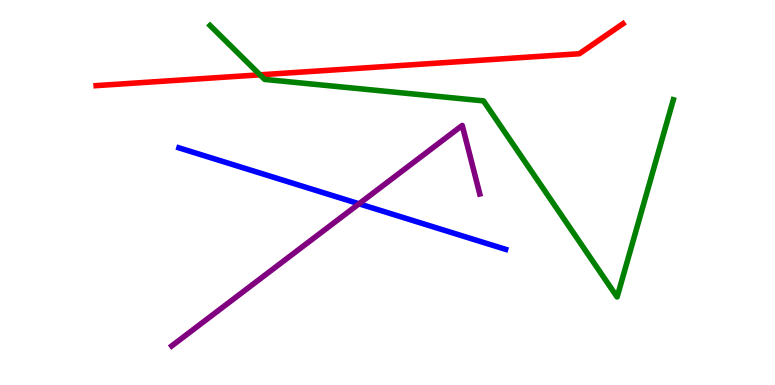[{'lines': ['blue', 'red'], 'intersections': []}, {'lines': ['green', 'red'], 'intersections': [{'x': 3.35, 'y': 8.06}]}, {'lines': ['purple', 'red'], 'intersections': []}, {'lines': ['blue', 'green'], 'intersections': []}, {'lines': ['blue', 'purple'], 'intersections': [{'x': 4.63, 'y': 4.71}]}, {'lines': ['green', 'purple'], 'intersections': []}]